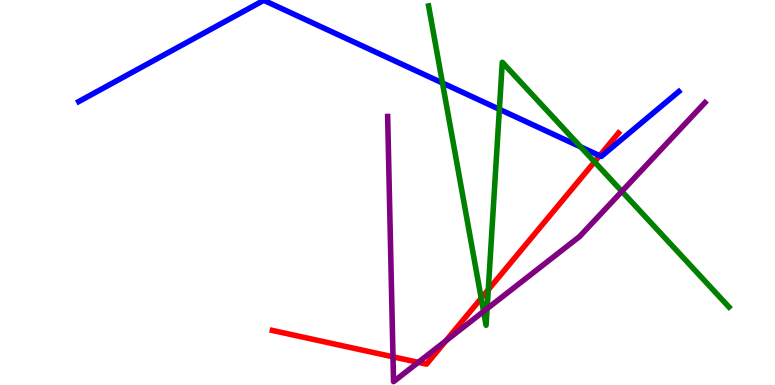[{'lines': ['blue', 'red'], 'intersections': [{'x': 7.74, 'y': 5.96}]}, {'lines': ['green', 'red'], 'intersections': [{'x': 6.21, 'y': 2.25}, {'x': 6.3, 'y': 2.47}, {'x': 7.67, 'y': 5.8}]}, {'lines': ['purple', 'red'], 'intersections': [{'x': 5.07, 'y': 0.732}, {'x': 5.4, 'y': 0.588}, {'x': 5.75, 'y': 1.15}]}, {'lines': ['blue', 'green'], 'intersections': [{'x': 5.71, 'y': 7.84}, {'x': 6.44, 'y': 7.16}, {'x': 7.49, 'y': 6.18}]}, {'lines': ['blue', 'purple'], 'intersections': []}, {'lines': ['green', 'purple'], 'intersections': [{'x': 6.24, 'y': 1.91}, {'x': 6.29, 'y': 1.98}, {'x': 8.02, 'y': 5.03}]}]